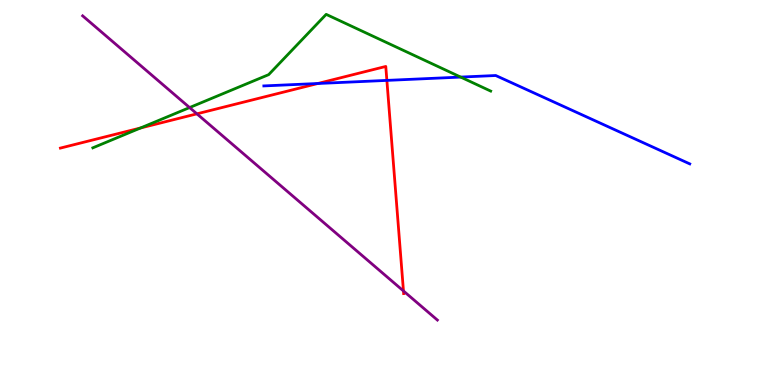[{'lines': ['blue', 'red'], 'intersections': [{'x': 4.1, 'y': 7.83}, {'x': 4.99, 'y': 7.91}]}, {'lines': ['green', 'red'], 'intersections': [{'x': 1.81, 'y': 6.68}]}, {'lines': ['purple', 'red'], 'intersections': [{'x': 2.54, 'y': 7.04}, {'x': 5.21, 'y': 2.44}]}, {'lines': ['blue', 'green'], 'intersections': [{'x': 5.94, 'y': 8.0}]}, {'lines': ['blue', 'purple'], 'intersections': []}, {'lines': ['green', 'purple'], 'intersections': [{'x': 2.45, 'y': 7.21}]}]